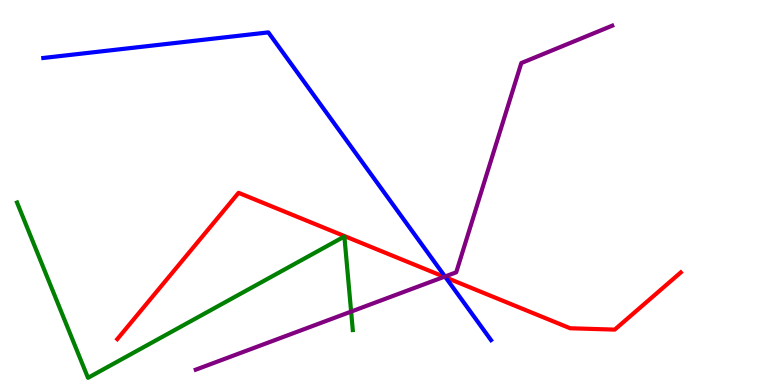[{'lines': ['blue', 'red'], 'intersections': [{'x': 5.75, 'y': 2.79}]}, {'lines': ['green', 'red'], 'intersections': []}, {'lines': ['purple', 'red'], 'intersections': [{'x': 5.73, 'y': 2.81}]}, {'lines': ['blue', 'green'], 'intersections': []}, {'lines': ['blue', 'purple'], 'intersections': [{'x': 5.74, 'y': 2.82}]}, {'lines': ['green', 'purple'], 'intersections': [{'x': 4.53, 'y': 1.91}]}]